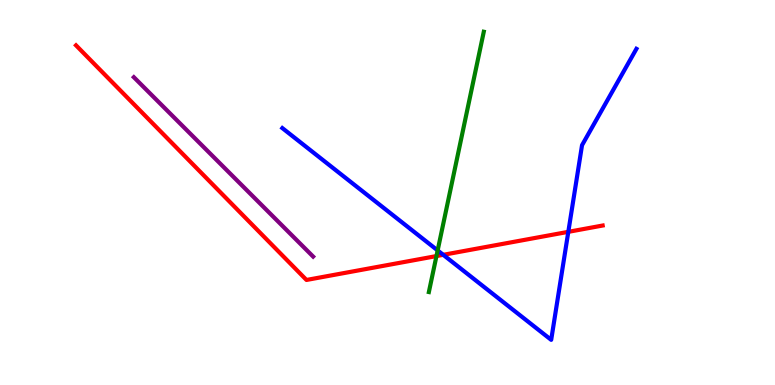[{'lines': ['blue', 'red'], 'intersections': [{'x': 5.72, 'y': 3.38}, {'x': 7.33, 'y': 3.98}]}, {'lines': ['green', 'red'], 'intersections': [{'x': 5.63, 'y': 3.35}]}, {'lines': ['purple', 'red'], 'intersections': []}, {'lines': ['blue', 'green'], 'intersections': [{'x': 5.65, 'y': 3.5}]}, {'lines': ['blue', 'purple'], 'intersections': []}, {'lines': ['green', 'purple'], 'intersections': []}]